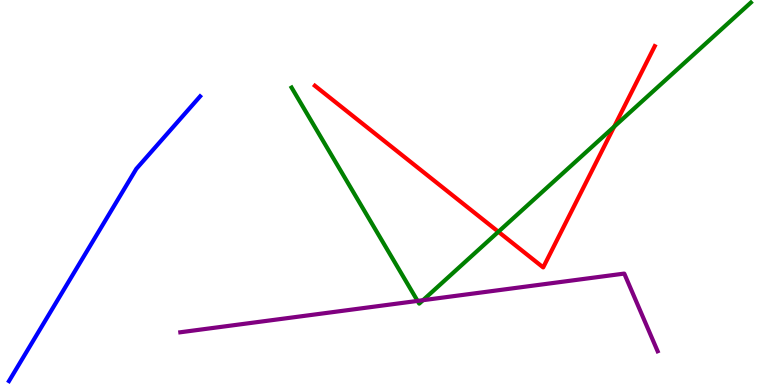[{'lines': ['blue', 'red'], 'intersections': []}, {'lines': ['green', 'red'], 'intersections': [{'x': 6.43, 'y': 3.98}, {'x': 7.92, 'y': 6.71}]}, {'lines': ['purple', 'red'], 'intersections': []}, {'lines': ['blue', 'green'], 'intersections': []}, {'lines': ['blue', 'purple'], 'intersections': []}, {'lines': ['green', 'purple'], 'intersections': [{'x': 5.39, 'y': 2.18}, {'x': 5.46, 'y': 2.2}]}]